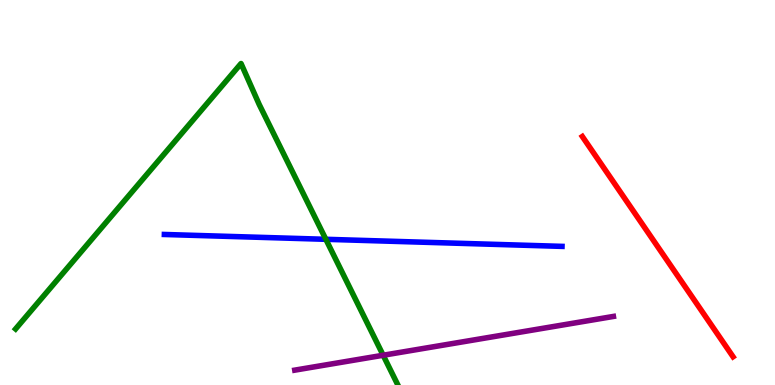[{'lines': ['blue', 'red'], 'intersections': []}, {'lines': ['green', 'red'], 'intersections': []}, {'lines': ['purple', 'red'], 'intersections': []}, {'lines': ['blue', 'green'], 'intersections': [{'x': 4.2, 'y': 3.78}]}, {'lines': ['blue', 'purple'], 'intersections': []}, {'lines': ['green', 'purple'], 'intersections': [{'x': 4.94, 'y': 0.773}]}]